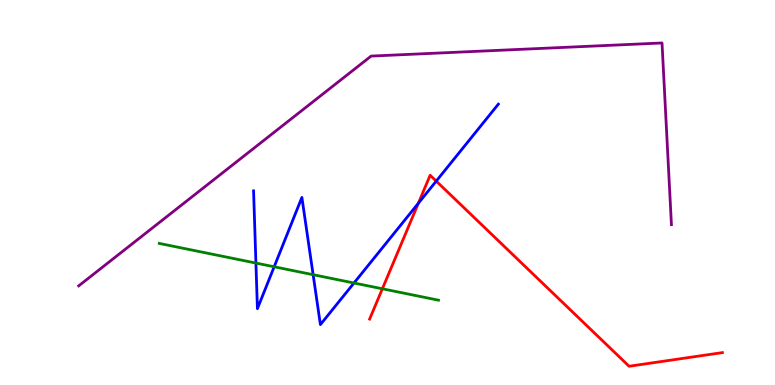[{'lines': ['blue', 'red'], 'intersections': [{'x': 5.4, 'y': 4.72}, {'x': 5.63, 'y': 5.3}]}, {'lines': ['green', 'red'], 'intersections': [{'x': 4.93, 'y': 2.5}]}, {'lines': ['purple', 'red'], 'intersections': []}, {'lines': ['blue', 'green'], 'intersections': [{'x': 3.3, 'y': 3.17}, {'x': 3.54, 'y': 3.07}, {'x': 4.04, 'y': 2.86}, {'x': 4.57, 'y': 2.65}]}, {'lines': ['blue', 'purple'], 'intersections': []}, {'lines': ['green', 'purple'], 'intersections': []}]